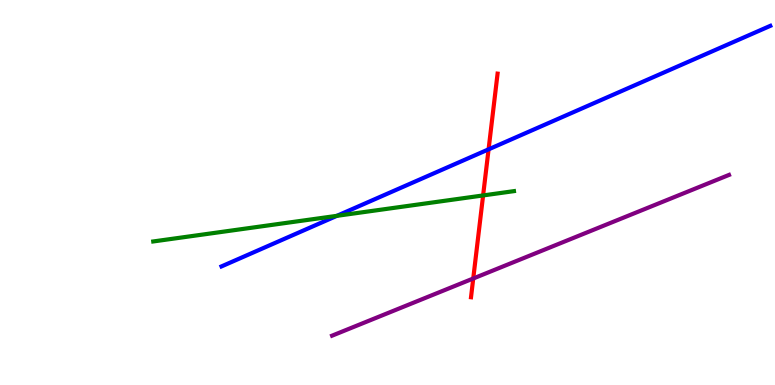[{'lines': ['blue', 'red'], 'intersections': [{'x': 6.3, 'y': 6.12}]}, {'lines': ['green', 'red'], 'intersections': [{'x': 6.23, 'y': 4.92}]}, {'lines': ['purple', 'red'], 'intersections': [{'x': 6.11, 'y': 2.77}]}, {'lines': ['blue', 'green'], 'intersections': [{'x': 4.35, 'y': 4.39}]}, {'lines': ['blue', 'purple'], 'intersections': []}, {'lines': ['green', 'purple'], 'intersections': []}]